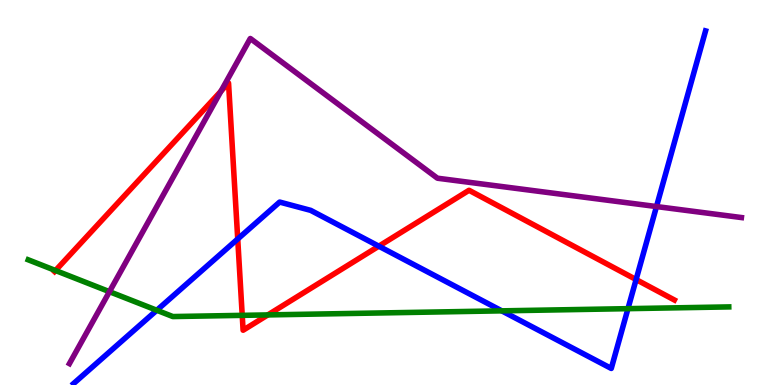[{'lines': ['blue', 'red'], 'intersections': [{'x': 3.07, 'y': 3.79}, {'x': 4.89, 'y': 3.61}, {'x': 8.21, 'y': 2.74}]}, {'lines': ['green', 'red'], 'intersections': [{'x': 0.716, 'y': 2.97}, {'x': 3.13, 'y': 1.81}, {'x': 3.46, 'y': 1.82}]}, {'lines': ['purple', 'red'], 'intersections': [{'x': 2.85, 'y': 7.63}]}, {'lines': ['blue', 'green'], 'intersections': [{'x': 2.02, 'y': 1.94}, {'x': 6.47, 'y': 1.93}, {'x': 8.1, 'y': 1.98}]}, {'lines': ['blue', 'purple'], 'intersections': [{'x': 8.47, 'y': 4.63}]}, {'lines': ['green', 'purple'], 'intersections': [{'x': 1.41, 'y': 2.42}]}]